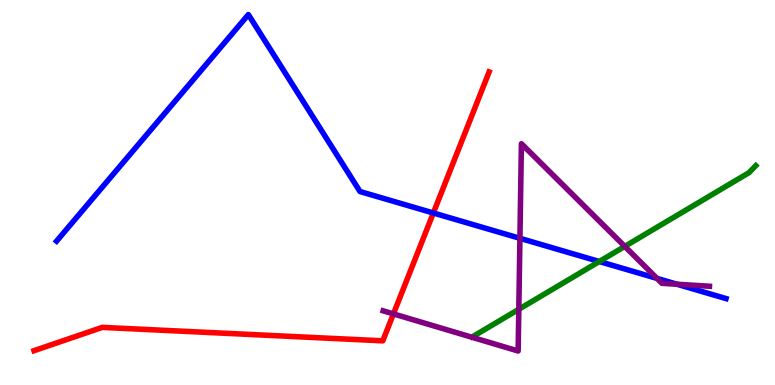[{'lines': ['blue', 'red'], 'intersections': [{'x': 5.59, 'y': 4.47}]}, {'lines': ['green', 'red'], 'intersections': []}, {'lines': ['purple', 'red'], 'intersections': [{'x': 5.08, 'y': 1.85}]}, {'lines': ['blue', 'green'], 'intersections': [{'x': 7.73, 'y': 3.21}]}, {'lines': ['blue', 'purple'], 'intersections': [{'x': 6.71, 'y': 3.81}, {'x': 8.48, 'y': 2.77}, {'x': 8.74, 'y': 2.62}]}, {'lines': ['green', 'purple'], 'intersections': [{'x': 6.69, 'y': 1.97}, {'x': 8.06, 'y': 3.6}]}]